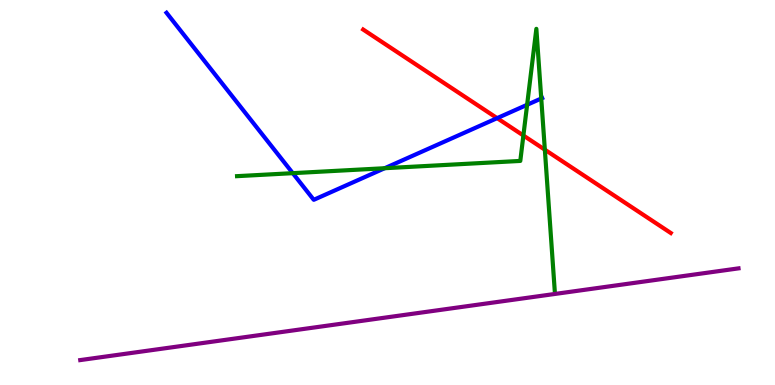[{'lines': ['blue', 'red'], 'intersections': [{'x': 6.41, 'y': 6.93}]}, {'lines': ['green', 'red'], 'intersections': [{'x': 6.75, 'y': 6.48}, {'x': 7.03, 'y': 6.11}]}, {'lines': ['purple', 'red'], 'intersections': []}, {'lines': ['blue', 'green'], 'intersections': [{'x': 3.78, 'y': 5.5}, {'x': 4.96, 'y': 5.63}, {'x': 6.8, 'y': 7.28}, {'x': 6.98, 'y': 7.44}]}, {'lines': ['blue', 'purple'], 'intersections': []}, {'lines': ['green', 'purple'], 'intersections': []}]